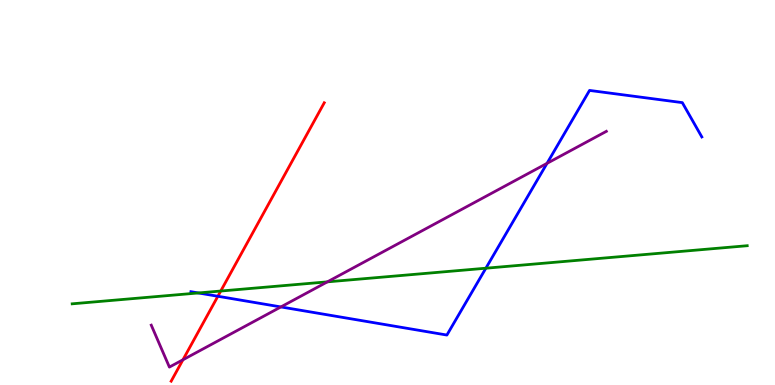[{'lines': ['blue', 'red'], 'intersections': [{'x': 2.81, 'y': 2.3}]}, {'lines': ['green', 'red'], 'intersections': [{'x': 2.85, 'y': 2.44}]}, {'lines': ['purple', 'red'], 'intersections': [{'x': 2.36, 'y': 0.655}]}, {'lines': ['blue', 'green'], 'intersections': [{'x': 2.56, 'y': 2.39}, {'x': 6.27, 'y': 3.03}]}, {'lines': ['blue', 'purple'], 'intersections': [{'x': 3.62, 'y': 2.03}, {'x': 7.06, 'y': 5.76}]}, {'lines': ['green', 'purple'], 'intersections': [{'x': 4.22, 'y': 2.68}]}]